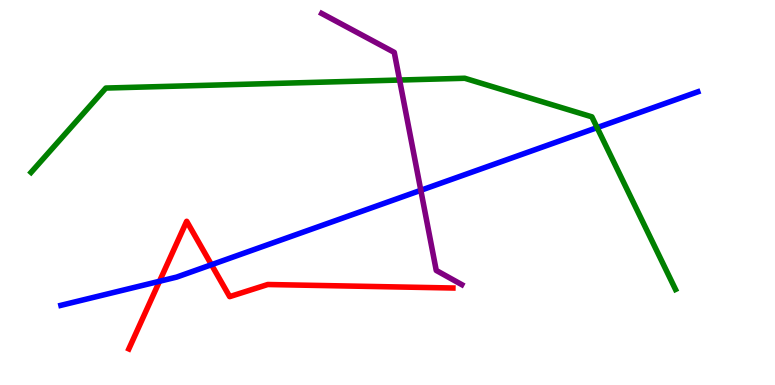[{'lines': ['blue', 'red'], 'intersections': [{'x': 2.06, 'y': 2.69}, {'x': 2.73, 'y': 3.12}]}, {'lines': ['green', 'red'], 'intersections': []}, {'lines': ['purple', 'red'], 'intersections': []}, {'lines': ['blue', 'green'], 'intersections': [{'x': 7.7, 'y': 6.69}]}, {'lines': ['blue', 'purple'], 'intersections': [{'x': 5.43, 'y': 5.06}]}, {'lines': ['green', 'purple'], 'intersections': [{'x': 5.16, 'y': 7.92}]}]